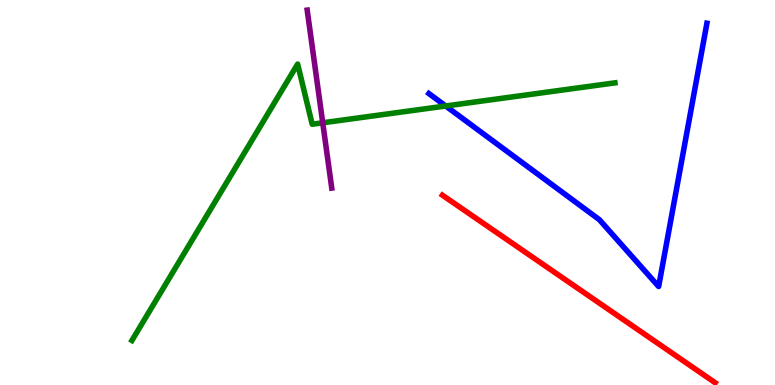[{'lines': ['blue', 'red'], 'intersections': []}, {'lines': ['green', 'red'], 'intersections': []}, {'lines': ['purple', 'red'], 'intersections': []}, {'lines': ['blue', 'green'], 'intersections': [{'x': 5.75, 'y': 7.25}]}, {'lines': ['blue', 'purple'], 'intersections': []}, {'lines': ['green', 'purple'], 'intersections': [{'x': 4.16, 'y': 6.81}]}]